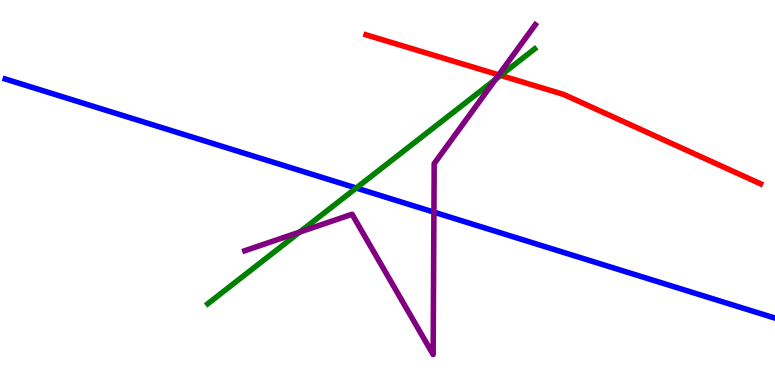[{'lines': ['blue', 'red'], 'intersections': []}, {'lines': ['green', 'red'], 'intersections': [{'x': 6.46, 'y': 8.04}]}, {'lines': ['purple', 'red'], 'intersections': [{'x': 6.44, 'y': 8.06}]}, {'lines': ['blue', 'green'], 'intersections': [{'x': 4.6, 'y': 5.12}]}, {'lines': ['blue', 'purple'], 'intersections': [{'x': 5.6, 'y': 4.49}]}, {'lines': ['green', 'purple'], 'intersections': [{'x': 3.87, 'y': 3.97}, {'x': 6.39, 'y': 7.94}]}]